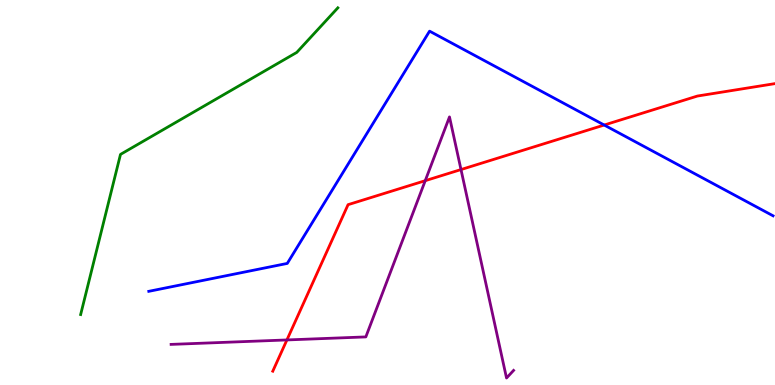[{'lines': ['blue', 'red'], 'intersections': [{'x': 7.8, 'y': 6.75}]}, {'lines': ['green', 'red'], 'intersections': []}, {'lines': ['purple', 'red'], 'intersections': [{'x': 3.7, 'y': 1.17}, {'x': 5.49, 'y': 5.31}, {'x': 5.95, 'y': 5.6}]}, {'lines': ['blue', 'green'], 'intersections': []}, {'lines': ['blue', 'purple'], 'intersections': []}, {'lines': ['green', 'purple'], 'intersections': []}]